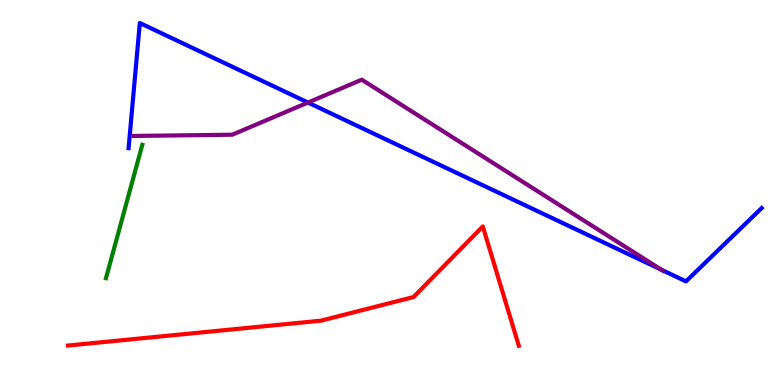[{'lines': ['blue', 'red'], 'intersections': []}, {'lines': ['green', 'red'], 'intersections': []}, {'lines': ['purple', 'red'], 'intersections': []}, {'lines': ['blue', 'green'], 'intersections': []}, {'lines': ['blue', 'purple'], 'intersections': [{'x': 3.97, 'y': 7.34}, {'x': 8.54, 'y': 2.99}]}, {'lines': ['green', 'purple'], 'intersections': []}]